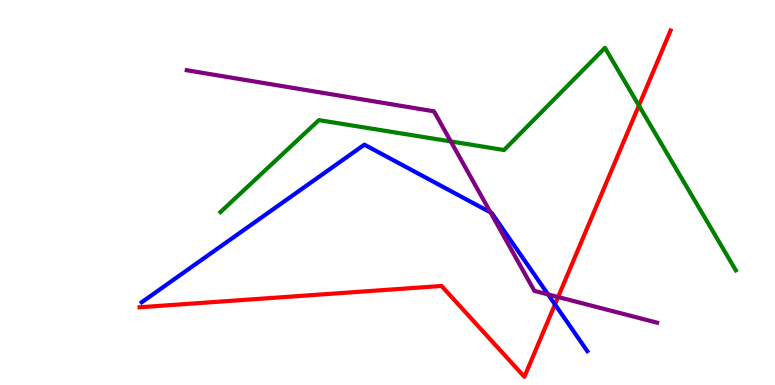[{'lines': ['blue', 'red'], 'intersections': [{'x': 7.16, 'y': 2.09}]}, {'lines': ['green', 'red'], 'intersections': [{'x': 8.24, 'y': 7.26}]}, {'lines': ['purple', 'red'], 'intersections': [{'x': 7.2, 'y': 2.29}]}, {'lines': ['blue', 'green'], 'intersections': []}, {'lines': ['blue', 'purple'], 'intersections': [{'x': 6.33, 'y': 4.48}, {'x': 7.07, 'y': 2.35}]}, {'lines': ['green', 'purple'], 'intersections': [{'x': 5.82, 'y': 6.33}]}]